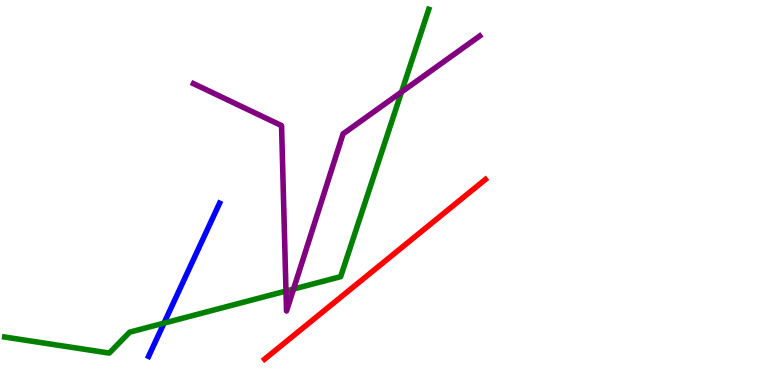[{'lines': ['blue', 'red'], 'intersections': []}, {'lines': ['green', 'red'], 'intersections': []}, {'lines': ['purple', 'red'], 'intersections': []}, {'lines': ['blue', 'green'], 'intersections': [{'x': 2.12, 'y': 1.61}]}, {'lines': ['blue', 'purple'], 'intersections': []}, {'lines': ['green', 'purple'], 'intersections': [{'x': 3.69, 'y': 2.44}, {'x': 3.79, 'y': 2.49}, {'x': 5.18, 'y': 7.61}]}]